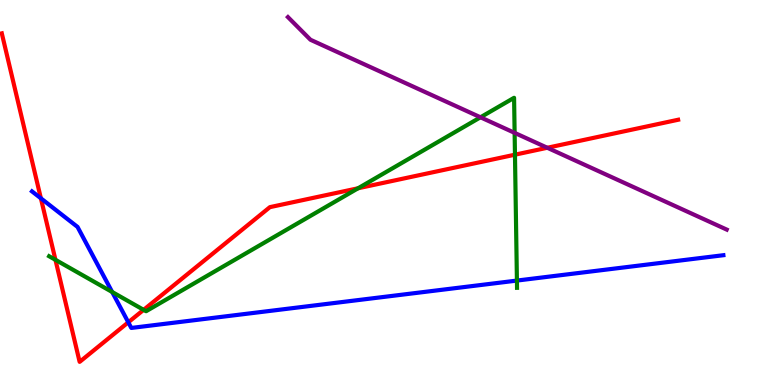[{'lines': ['blue', 'red'], 'intersections': [{'x': 0.527, 'y': 4.85}, {'x': 1.66, 'y': 1.63}]}, {'lines': ['green', 'red'], 'intersections': [{'x': 0.716, 'y': 3.25}, {'x': 1.85, 'y': 1.95}, {'x': 4.62, 'y': 5.11}, {'x': 6.64, 'y': 5.98}]}, {'lines': ['purple', 'red'], 'intersections': [{'x': 7.06, 'y': 6.16}]}, {'lines': ['blue', 'green'], 'intersections': [{'x': 1.45, 'y': 2.42}, {'x': 6.67, 'y': 2.71}]}, {'lines': ['blue', 'purple'], 'intersections': []}, {'lines': ['green', 'purple'], 'intersections': [{'x': 6.2, 'y': 6.95}, {'x': 6.64, 'y': 6.55}]}]